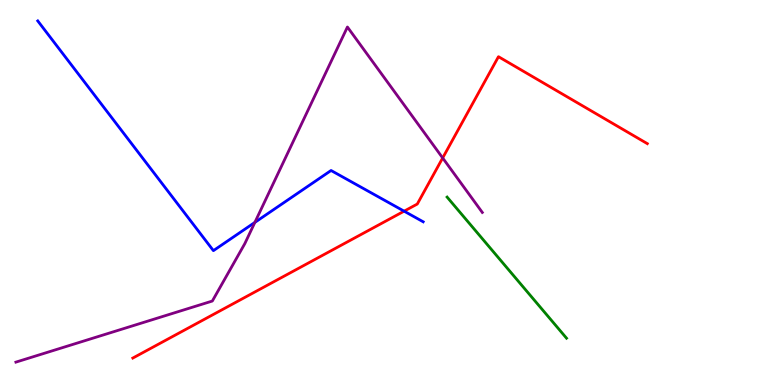[{'lines': ['blue', 'red'], 'intersections': [{'x': 5.21, 'y': 4.52}]}, {'lines': ['green', 'red'], 'intersections': []}, {'lines': ['purple', 'red'], 'intersections': [{'x': 5.71, 'y': 5.9}]}, {'lines': ['blue', 'green'], 'intersections': []}, {'lines': ['blue', 'purple'], 'intersections': [{'x': 3.29, 'y': 4.22}]}, {'lines': ['green', 'purple'], 'intersections': []}]